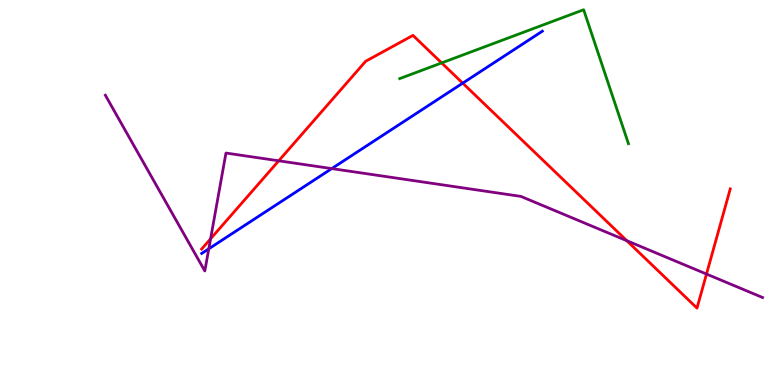[{'lines': ['blue', 'red'], 'intersections': [{'x': 5.97, 'y': 7.84}]}, {'lines': ['green', 'red'], 'intersections': [{'x': 5.7, 'y': 8.37}]}, {'lines': ['purple', 'red'], 'intersections': [{'x': 2.72, 'y': 3.8}, {'x': 3.6, 'y': 5.82}, {'x': 8.09, 'y': 3.75}, {'x': 9.12, 'y': 2.88}]}, {'lines': ['blue', 'green'], 'intersections': []}, {'lines': ['blue', 'purple'], 'intersections': [{'x': 2.69, 'y': 3.54}, {'x': 4.28, 'y': 5.62}]}, {'lines': ['green', 'purple'], 'intersections': []}]